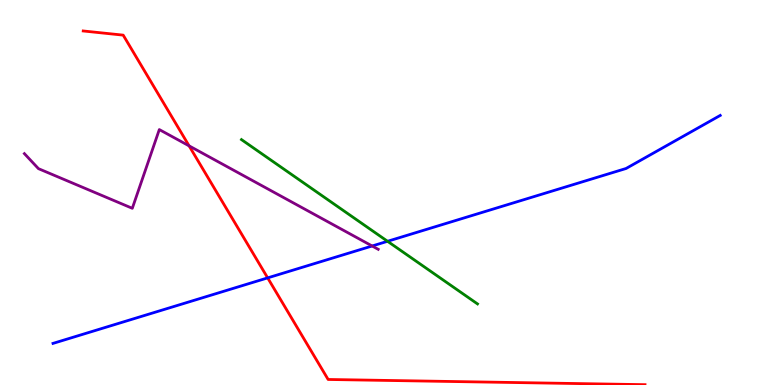[{'lines': ['blue', 'red'], 'intersections': [{'x': 3.45, 'y': 2.78}]}, {'lines': ['green', 'red'], 'intersections': []}, {'lines': ['purple', 'red'], 'intersections': [{'x': 2.44, 'y': 6.21}]}, {'lines': ['blue', 'green'], 'intersections': [{'x': 5.0, 'y': 3.73}]}, {'lines': ['blue', 'purple'], 'intersections': [{'x': 4.8, 'y': 3.61}]}, {'lines': ['green', 'purple'], 'intersections': []}]